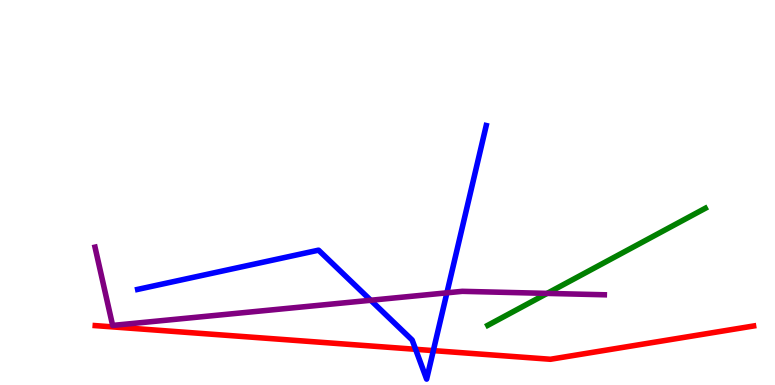[{'lines': ['blue', 'red'], 'intersections': [{'x': 5.36, 'y': 0.927}, {'x': 5.59, 'y': 0.893}]}, {'lines': ['green', 'red'], 'intersections': []}, {'lines': ['purple', 'red'], 'intersections': []}, {'lines': ['blue', 'green'], 'intersections': []}, {'lines': ['blue', 'purple'], 'intersections': [{'x': 4.78, 'y': 2.2}, {'x': 5.77, 'y': 2.39}]}, {'lines': ['green', 'purple'], 'intersections': [{'x': 7.06, 'y': 2.38}]}]